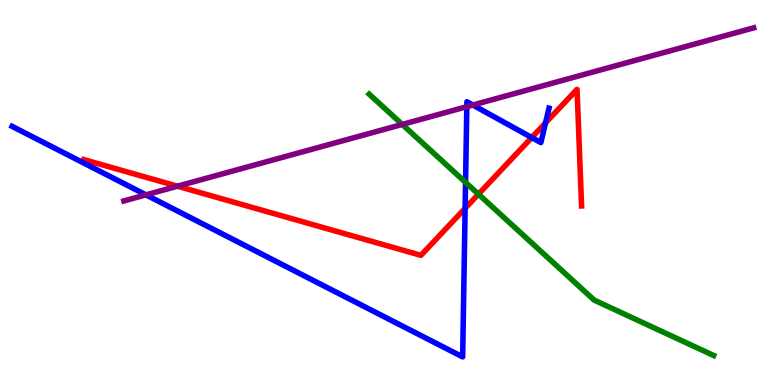[{'lines': ['blue', 'red'], 'intersections': [{'x': 6.0, 'y': 4.59}, {'x': 6.86, 'y': 6.43}, {'x': 7.04, 'y': 6.81}]}, {'lines': ['green', 'red'], 'intersections': [{'x': 6.17, 'y': 4.96}]}, {'lines': ['purple', 'red'], 'intersections': [{'x': 2.29, 'y': 5.16}]}, {'lines': ['blue', 'green'], 'intersections': [{'x': 6.01, 'y': 5.26}]}, {'lines': ['blue', 'purple'], 'intersections': [{'x': 1.88, 'y': 4.94}, {'x': 6.02, 'y': 7.23}, {'x': 6.1, 'y': 7.27}]}, {'lines': ['green', 'purple'], 'intersections': [{'x': 5.19, 'y': 6.77}]}]